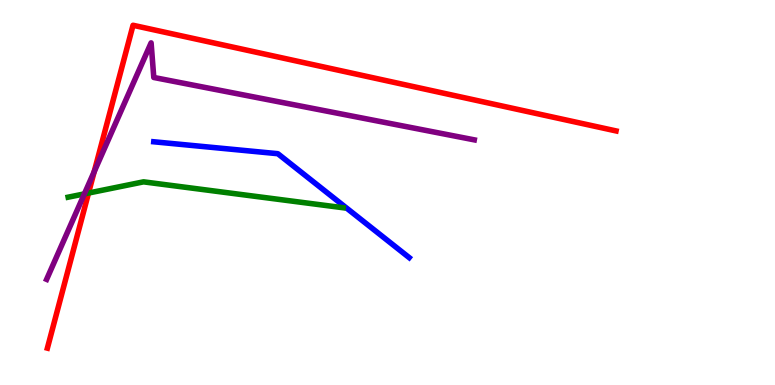[{'lines': ['blue', 'red'], 'intersections': []}, {'lines': ['green', 'red'], 'intersections': [{'x': 1.14, 'y': 4.99}]}, {'lines': ['purple', 'red'], 'intersections': [{'x': 1.22, 'y': 5.54}]}, {'lines': ['blue', 'green'], 'intersections': []}, {'lines': ['blue', 'purple'], 'intersections': []}, {'lines': ['green', 'purple'], 'intersections': [{'x': 1.09, 'y': 4.96}]}]